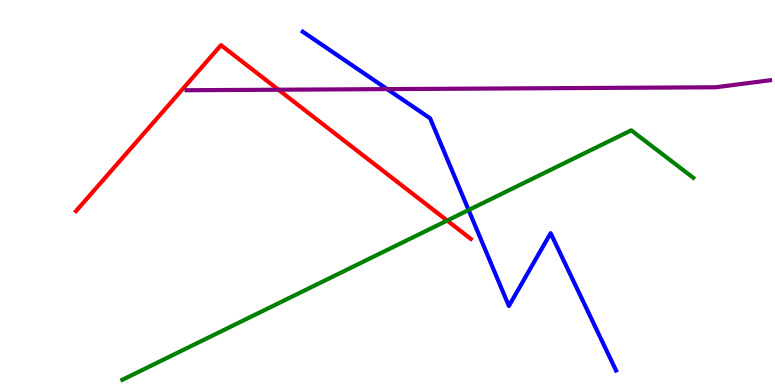[{'lines': ['blue', 'red'], 'intersections': []}, {'lines': ['green', 'red'], 'intersections': [{'x': 5.77, 'y': 4.27}]}, {'lines': ['purple', 'red'], 'intersections': [{'x': 3.59, 'y': 7.67}]}, {'lines': ['blue', 'green'], 'intersections': [{'x': 6.05, 'y': 4.54}]}, {'lines': ['blue', 'purple'], 'intersections': [{'x': 5.0, 'y': 7.69}]}, {'lines': ['green', 'purple'], 'intersections': []}]